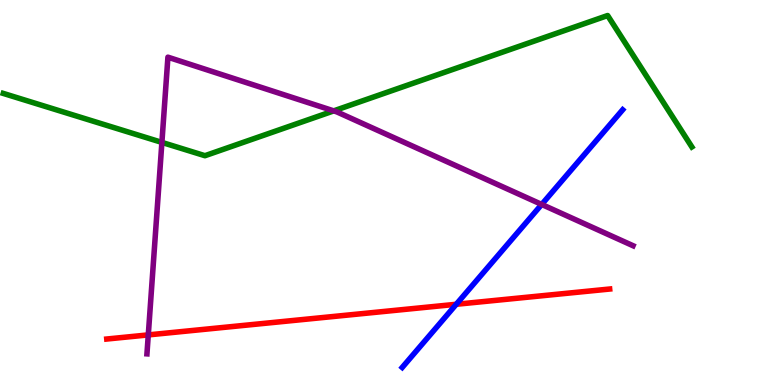[{'lines': ['blue', 'red'], 'intersections': [{'x': 5.89, 'y': 2.1}]}, {'lines': ['green', 'red'], 'intersections': []}, {'lines': ['purple', 'red'], 'intersections': [{'x': 1.91, 'y': 1.3}]}, {'lines': ['blue', 'green'], 'intersections': []}, {'lines': ['blue', 'purple'], 'intersections': [{'x': 6.99, 'y': 4.69}]}, {'lines': ['green', 'purple'], 'intersections': [{'x': 2.09, 'y': 6.3}, {'x': 4.31, 'y': 7.12}]}]